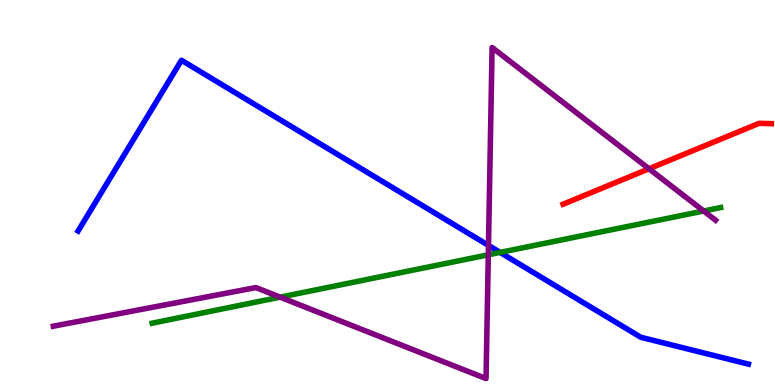[{'lines': ['blue', 'red'], 'intersections': []}, {'lines': ['green', 'red'], 'intersections': []}, {'lines': ['purple', 'red'], 'intersections': [{'x': 8.37, 'y': 5.62}]}, {'lines': ['blue', 'green'], 'intersections': [{'x': 6.45, 'y': 3.44}]}, {'lines': ['blue', 'purple'], 'intersections': [{'x': 6.3, 'y': 3.63}]}, {'lines': ['green', 'purple'], 'intersections': [{'x': 3.61, 'y': 2.28}, {'x': 6.3, 'y': 3.38}, {'x': 9.08, 'y': 4.52}]}]